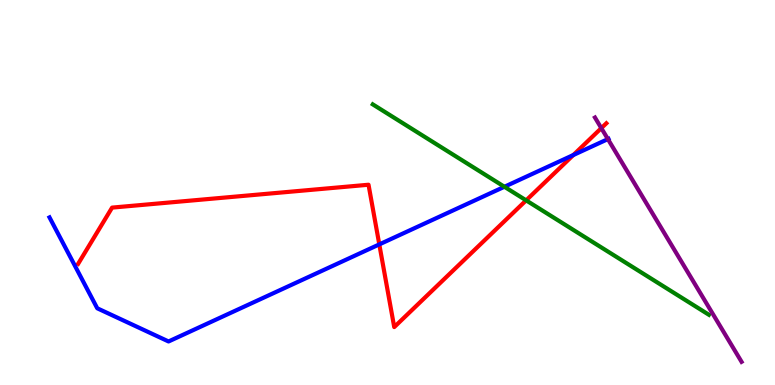[{'lines': ['blue', 'red'], 'intersections': [{'x': 4.89, 'y': 3.65}, {'x': 7.4, 'y': 5.97}]}, {'lines': ['green', 'red'], 'intersections': [{'x': 6.79, 'y': 4.8}]}, {'lines': ['purple', 'red'], 'intersections': [{'x': 7.76, 'y': 6.67}]}, {'lines': ['blue', 'green'], 'intersections': [{'x': 6.51, 'y': 5.15}]}, {'lines': ['blue', 'purple'], 'intersections': [{'x': 7.84, 'y': 6.39}]}, {'lines': ['green', 'purple'], 'intersections': []}]